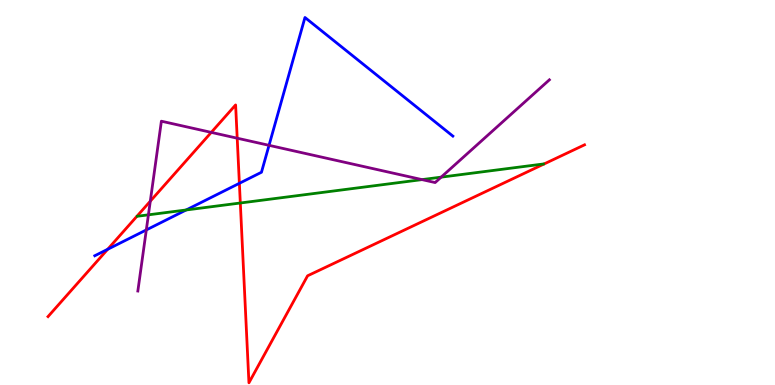[{'lines': ['blue', 'red'], 'intersections': [{'x': 1.39, 'y': 3.53}, {'x': 3.09, 'y': 5.24}]}, {'lines': ['green', 'red'], 'intersections': [{'x': 3.1, 'y': 4.73}]}, {'lines': ['purple', 'red'], 'intersections': [{'x': 1.94, 'y': 4.77}, {'x': 2.73, 'y': 6.56}, {'x': 3.06, 'y': 6.41}]}, {'lines': ['blue', 'green'], 'intersections': [{'x': 2.4, 'y': 4.55}]}, {'lines': ['blue', 'purple'], 'intersections': [{'x': 1.89, 'y': 4.03}, {'x': 3.47, 'y': 6.23}]}, {'lines': ['green', 'purple'], 'intersections': [{'x': 1.91, 'y': 4.42}, {'x': 5.45, 'y': 5.33}, {'x': 5.69, 'y': 5.4}]}]